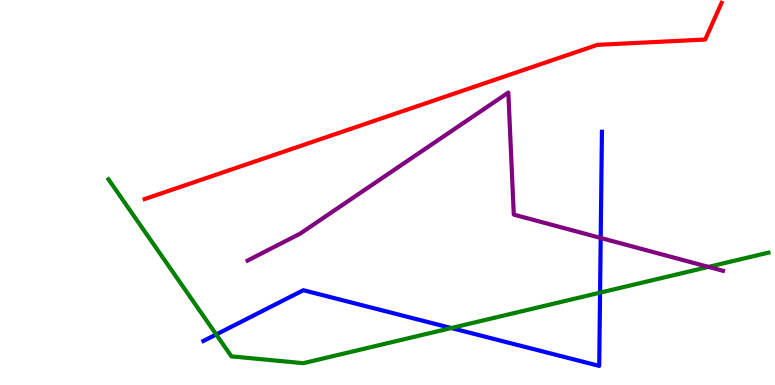[{'lines': ['blue', 'red'], 'intersections': []}, {'lines': ['green', 'red'], 'intersections': []}, {'lines': ['purple', 'red'], 'intersections': []}, {'lines': ['blue', 'green'], 'intersections': [{'x': 2.79, 'y': 1.31}, {'x': 5.82, 'y': 1.48}, {'x': 7.74, 'y': 2.4}]}, {'lines': ['blue', 'purple'], 'intersections': [{'x': 7.75, 'y': 3.82}]}, {'lines': ['green', 'purple'], 'intersections': [{'x': 9.14, 'y': 3.07}]}]